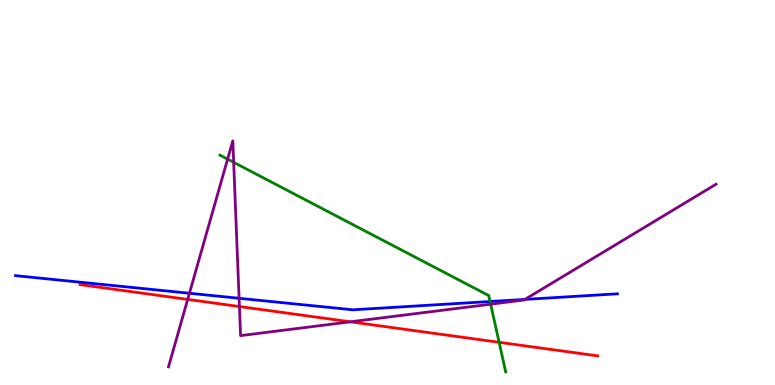[{'lines': ['blue', 'red'], 'intersections': []}, {'lines': ['green', 'red'], 'intersections': [{'x': 6.44, 'y': 1.11}]}, {'lines': ['purple', 'red'], 'intersections': [{'x': 2.42, 'y': 2.22}, {'x': 3.09, 'y': 2.04}, {'x': 4.52, 'y': 1.64}]}, {'lines': ['blue', 'green'], 'intersections': [{'x': 6.32, 'y': 2.17}]}, {'lines': ['blue', 'purple'], 'intersections': [{'x': 2.44, 'y': 2.38}, {'x': 3.09, 'y': 2.25}, {'x': 6.77, 'y': 2.22}]}, {'lines': ['green', 'purple'], 'intersections': [{'x': 2.94, 'y': 5.87}, {'x': 3.01, 'y': 5.78}, {'x': 6.33, 'y': 2.1}]}]